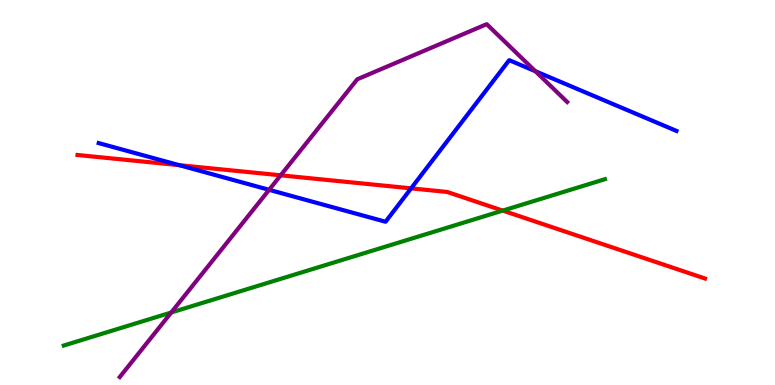[{'lines': ['blue', 'red'], 'intersections': [{'x': 2.31, 'y': 5.71}, {'x': 5.3, 'y': 5.11}]}, {'lines': ['green', 'red'], 'intersections': [{'x': 6.49, 'y': 4.53}]}, {'lines': ['purple', 'red'], 'intersections': [{'x': 3.62, 'y': 5.45}]}, {'lines': ['blue', 'green'], 'intersections': []}, {'lines': ['blue', 'purple'], 'intersections': [{'x': 3.47, 'y': 5.07}, {'x': 6.91, 'y': 8.15}]}, {'lines': ['green', 'purple'], 'intersections': [{'x': 2.21, 'y': 1.88}]}]